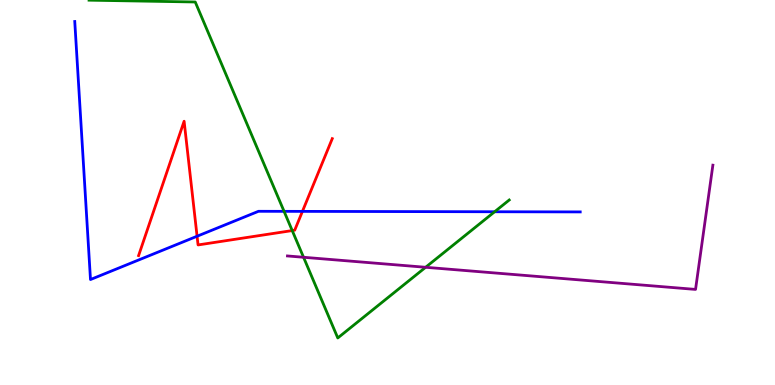[{'lines': ['blue', 'red'], 'intersections': [{'x': 2.54, 'y': 3.86}, {'x': 3.9, 'y': 4.51}]}, {'lines': ['green', 'red'], 'intersections': [{'x': 3.77, 'y': 4.01}]}, {'lines': ['purple', 'red'], 'intersections': []}, {'lines': ['blue', 'green'], 'intersections': [{'x': 3.67, 'y': 4.51}, {'x': 6.38, 'y': 4.5}]}, {'lines': ['blue', 'purple'], 'intersections': []}, {'lines': ['green', 'purple'], 'intersections': [{'x': 3.92, 'y': 3.32}, {'x': 5.49, 'y': 3.06}]}]